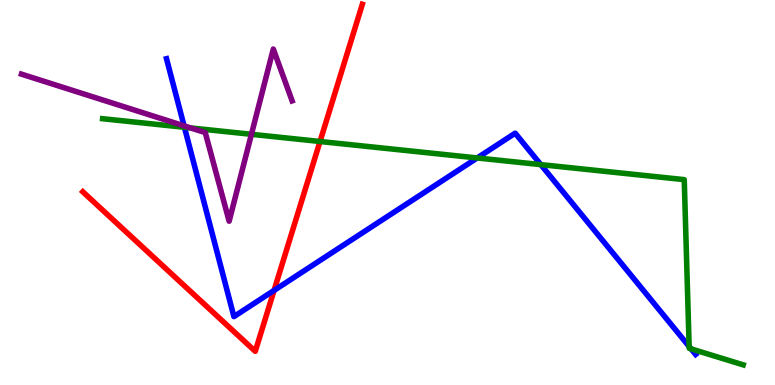[{'lines': ['blue', 'red'], 'intersections': [{'x': 3.54, 'y': 2.46}]}, {'lines': ['green', 'red'], 'intersections': [{'x': 4.13, 'y': 6.32}]}, {'lines': ['purple', 'red'], 'intersections': []}, {'lines': ['blue', 'green'], 'intersections': [{'x': 2.38, 'y': 6.69}, {'x': 6.16, 'y': 5.9}, {'x': 6.98, 'y': 5.72}, {'x': 8.89, 'y': 1.0}, {'x': 8.92, 'y': 0.939}]}, {'lines': ['blue', 'purple'], 'intersections': [{'x': 2.37, 'y': 6.73}]}, {'lines': ['green', 'purple'], 'intersections': [{'x': 2.46, 'y': 6.68}, {'x': 3.24, 'y': 6.51}]}]